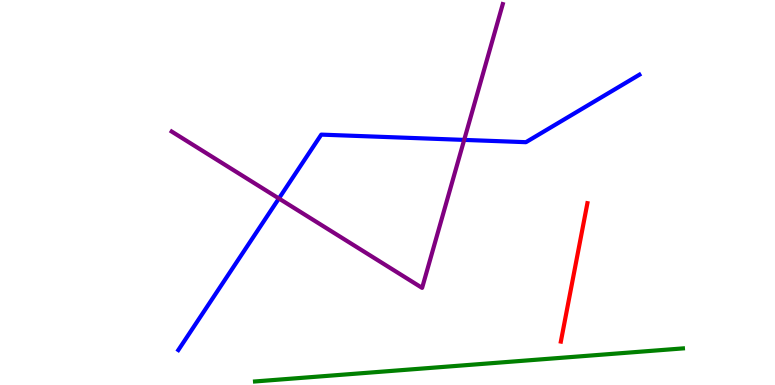[{'lines': ['blue', 'red'], 'intersections': []}, {'lines': ['green', 'red'], 'intersections': []}, {'lines': ['purple', 'red'], 'intersections': []}, {'lines': ['blue', 'green'], 'intersections': []}, {'lines': ['blue', 'purple'], 'intersections': [{'x': 3.6, 'y': 4.84}, {'x': 5.99, 'y': 6.37}]}, {'lines': ['green', 'purple'], 'intersections': []}]